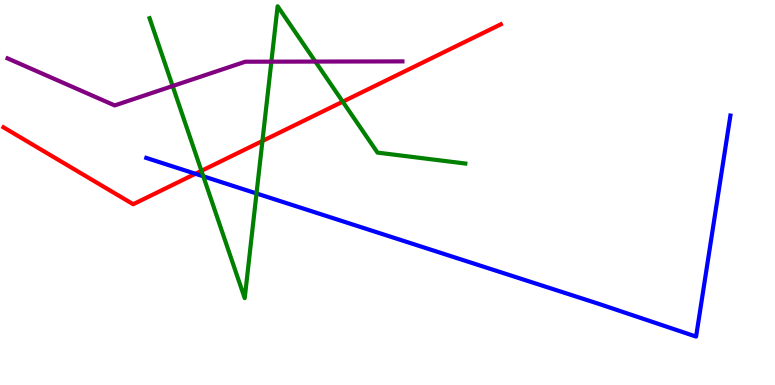[{'lines': ['blue', 'red'], 'intersections': [{'x': 2.52, 'y': 5.49}]}, {'lines': ['green', 'red'], 'intersections': [{'x': 2.6, 'y': 5.56}, {'x': 3.39, 'y': 6.34}, {'x': 4.42, 'y': 7.36}]}, {'lines': ['purple', 'red'], 'intersections': []}, {'lines': ['blue', 'green'], 'intersections': [{'x': 2.62, 'y': 5.42}, {'x': 3.31, 'y': 4.97}]}, {'lines': ['blue', 'purple'], 'intersections': []}, {'lines': ['green', 'purple'], 'intersections': [{'x': 2.23, 'y': 7.77}, {'x': 3.5, 'y': 8.4}, {'x': 4.07, 'y': 8.4}]}]